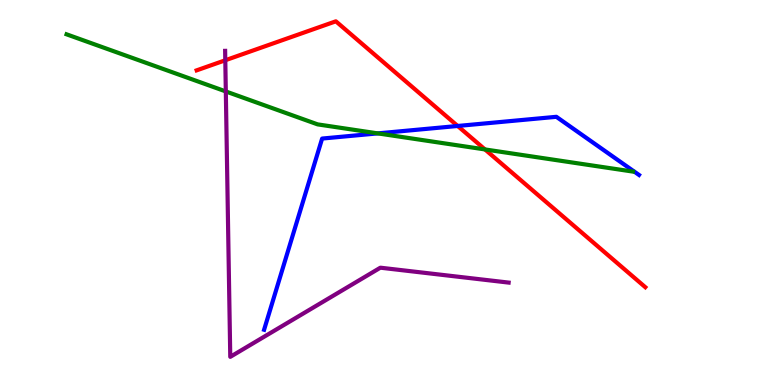[{'lines': ['blue', 'red'], 'intersections': [{'x': 5.91, 'y': 6.73}]}, {'lines': ['green', 'red'], 'intersections': [{'x': 6.26, 'y': 6.12}]}, {'lines': ['purple', 'red'], 'intersections': [{'x': 2.91, 'y': 8.43}]}, {'lines': ['blue', 'green'], 'intersections': [{'x': 4.88, 'y': 6.54}]}, {'lines': ['blue', 'purple'], 'intersections': []}, {'lines': ['green', 'purple'], 'intersections': [{'x': 2.91, 'y': 7.62}]}]